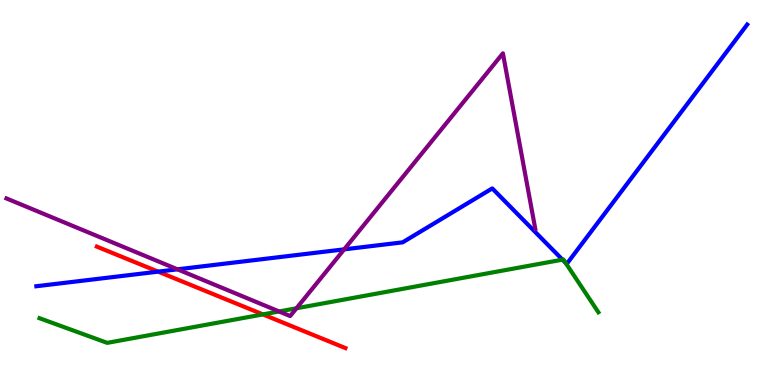[{'lines': ['blue', 'red'], 'intersections': [{'x': 2.04, 'y': 2.94}]}, {'lines': ['green', 'red'], 'intersections': [{'x': 3.39, 'y': 1.83}]}, {'lines': ['purple', 'red'], 'intersections': []}, {'lines': ['blue', 'green'], 'intersections': [{'x': 7.26, 'y': 3.26}, {'x': 7.3, 'y': 3.17}]}, {'lines': ['blue', 'purple'], 'intersections': [{'x': 2.29, 'y': 3.0}, {'x': 4.44, 'y': 3.52}]}, {'lines': ['green', 'purple'], 'intersections': [{'x': 3.6, 'y': 1.91}, {'x': 3.83, 'y': 1.99}]}]